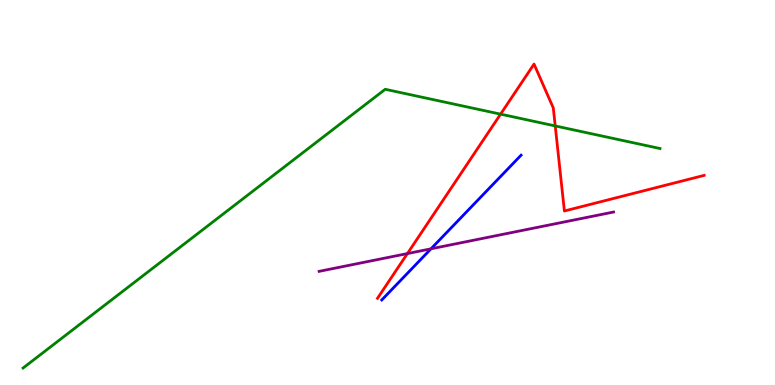[{'lines': ['blue', 'red'], 'intersections': []}, {'lines': ['green', 'red'], 'intersections': [{'x': 6.46, 'y': 7.04}, {'x': 7.16, 'y': 6.73}]}, {'lines': ['purple', 'red'], 'intersections': [{'x': 5.26, 'y': 3.41}]}, {'lines': ['blue', 'green'], 'intersections': []}, {'lines': ['blue', 'purple'], 'intersections': [{'x': 5.56, 'y': 3.54}]}, {'lines': ['green', 'purple'], 'intersections': []}]